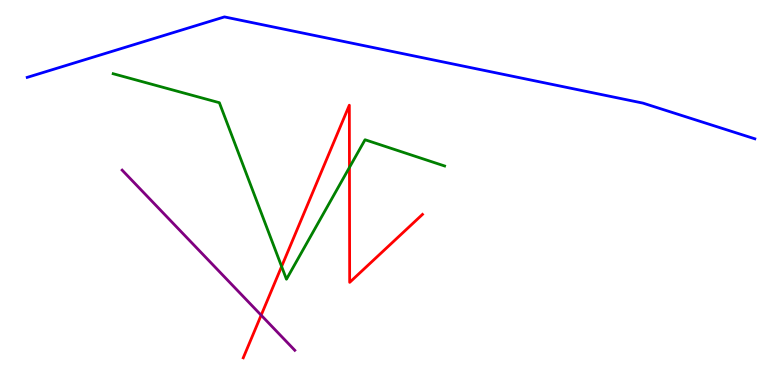[{'lines': ['blue', 'red'], 'intersections': []}, {'lines': ['green', 'red'], 'intersections': [{'x': 3.63, 'y': 3.08}, {'x': 4.51, 'y': 5.65}]}, {'lines': ['purple', 'red'], 'intersections': [{'x': 3.37, 'y': 1.81}]}, {'lines': ['blue', 'green'], 'intersections': []}, {'lines': ['blue', 'purple'], 'intersections': []}, {'lines': ['green', 'purple'], 'intersections': []}]